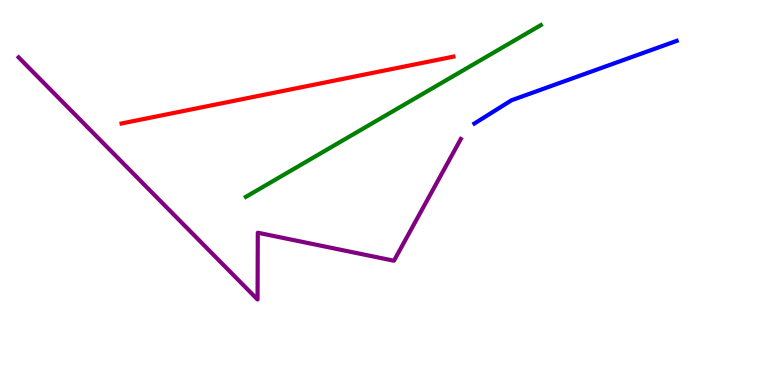[{'lines': ['blue', 'red'], 'intersections': []}, {'lines': ['green', 'red'], 'intersections': []}, {'lines': ['purple', 'red'], 'intersections': []}, {'lines': ['blue', 'green'], 'intersections': []}, {'lines': ['blue', 'purple'], 'intersections': []}, {'lines': ['green', 'purple'], 'intersections': []}]